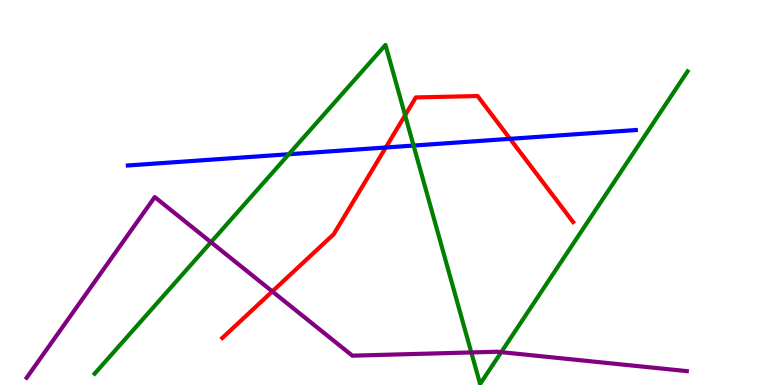[{'lines': ['blue', 'red'], 'intersections': [{'x': 4.98, 'y': 6.17}, {'x': 6.58, 'y': 6.39}]}, {'lines': ['green', 'red'], 'intersections': [{'x': 5.23, 'y': 7.01}]}, {'lines': ['purple', 'red'], 'intersections': [{'x': 3.51, 'y': 2.43}]}, {'lines': ['blue', 'green'], 'intersections': [{'x': 3.73, 'y': 5.99}, {'x': 5.34, 'y': 6.22}]}, {'lines': ['blue', 'purple'], 'intersections': []}, {'lines': ['green', 'purple'], 'intersections': [{'x': 2.72, 'y': 3.71}, {'x': 6.08, 'y': 0.846}, {'x': 6.47, 'y': 0.853}]}]